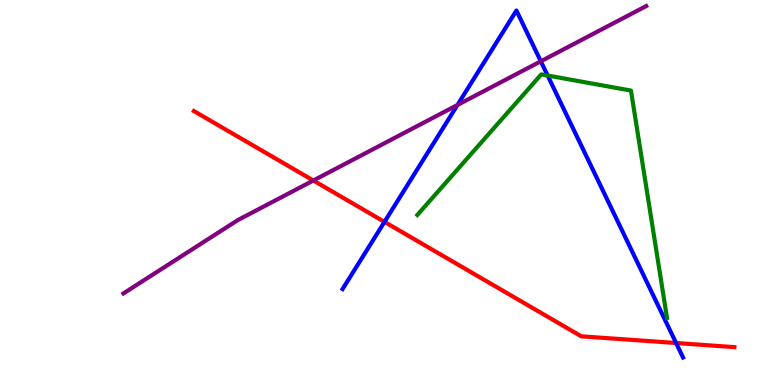[{'lines': ['blue', 'red'], 'intersections': [{'x': 4.96, 'y': 4.24}, {'x': 8.72, 'y': 1.09}]}, {'lines': ['green', 'red'], 'intersections': []}, {'lines': ['purple', 'red'], 'intersections': [{'x': 4.04, 'y': 5.31}]}, {'lines': ['blue', 'green'], 'intersections': [{'x': 7.07, 'y': 8.04}]}, {'lines': ['blue', 'purple'], 'intersections': [{'x': 5.9, 'y': 7.27}, {'x': 6.98, 'y': 8.41}]}, {'lines': ['green', 'purple'], 'intersections': []}]